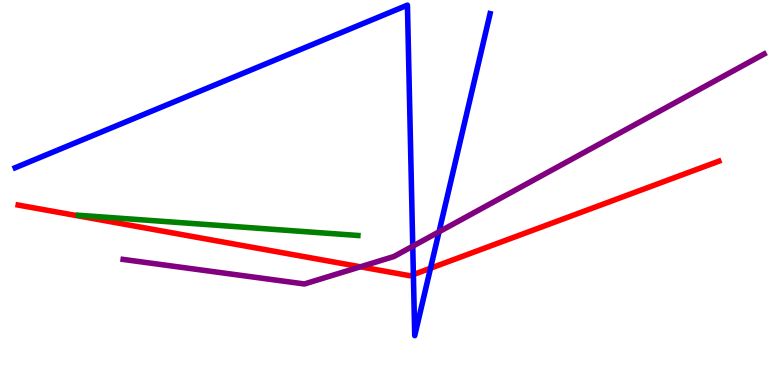[{'lines': ['blue', 'red'], 'intersections': [{'x': 5.33, 'y': 2.87}, {'x': 5.56, 'y': 3.03}]}, {'lines': ['green', 'red'], 'intersections': []}, {'lines': ['purple', 'red'], 'intersections': [{'x': 4.65, 'y': 3.07}]}, {'lines': ['blue', 'green'], 'intersections': []}, {'lines': ['blue', 'purple'], 'intersections': [{'x': 5.33, 'y': 3.61}, {'x': 5.66, 'y': 3.98}]}, {'lines': ['green', 'purple'], 'intersections': []}]